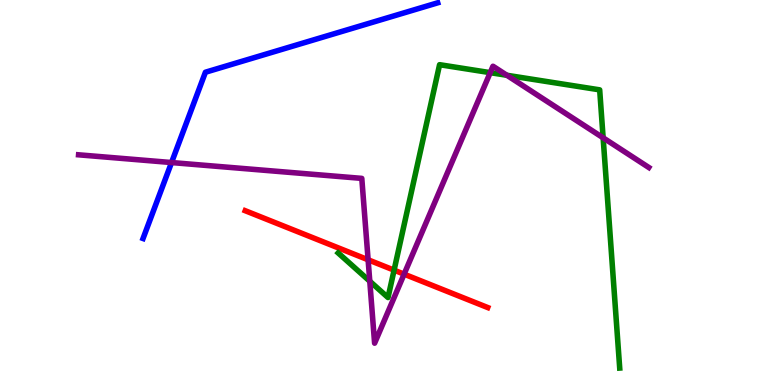[{'lines': ['blue', 'red'], 'intersections': []}, {'lines': ['green', 'red'], 'intersections': [{'x': 5.08, 'y': 2.98}]}, {'lines': ['purple', 'red'], 'intersections': [{'x': 4.75, 'y': 3.25}, {'x': 5.21, 'y': 2.88}]}, {'lines': ['blue', 'green'], 'intersections': []}, {'lines': ['blue', 'purple'], 'intersections': [{'x': 2.21, 'y': 5.78}]}, {'lines': ['green', 'purple'], 'intersections': [{'x': 4.77, 'y': 2.7}, {'x': 6.33, 'y': 8.11}, {'x': 6.54, 'y': 8.04}, {'x': 7.78, 'y': 6.42}]}]